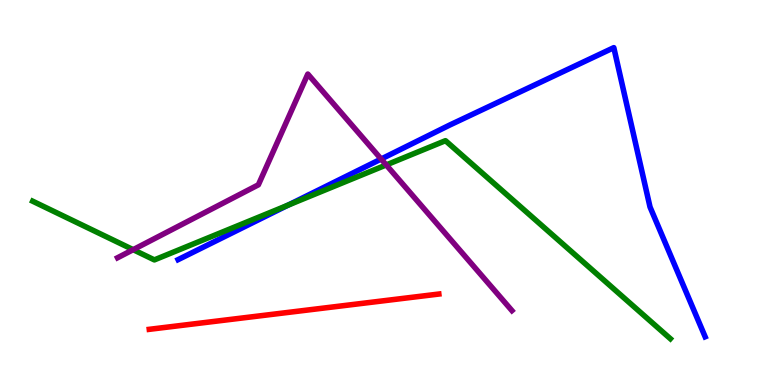[{'lines': ['blue', 'red'], 'intersections': []}, {'lines': ['green', 'red'], 'intersections': []}, {'lines': ['purple', 'red'], 'intersections': []}, {'lines': ['blue', 'green'], 'intersections': [{'x': 3.72, 'y': 4.67}]}, {'lines': ['blue', 'purple'], 'intersections': [{'x': 4.92, 'y': 5.87}]}, {'lines': ['green', 'purple'], 'intersections': [{'x': 1.72, 'y': 3.52}, {'x': 4.98, 'y': 5.72}]}]